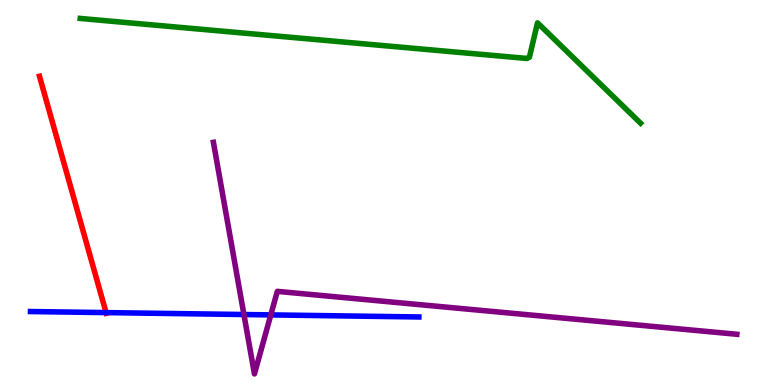[{'lines': ['blue', 'red'], 'intersections': [{'x': 1.37, 'y': 1.88}]}, {'lines': ['green', 'red'], 'intersections': []}, {'lines': ['purple', 'red'], 'intersections': []}, {'lines': ['blue', 'green'], 'intersections': []}, {'lines': ['blue', 'purple'], 'intersections': [{'x': 3.15, 'y': 1.83}, {'x': 3.49, 'y': 1.82}]}, {'lines': ['green', 'purple'], 'intersections': []}]